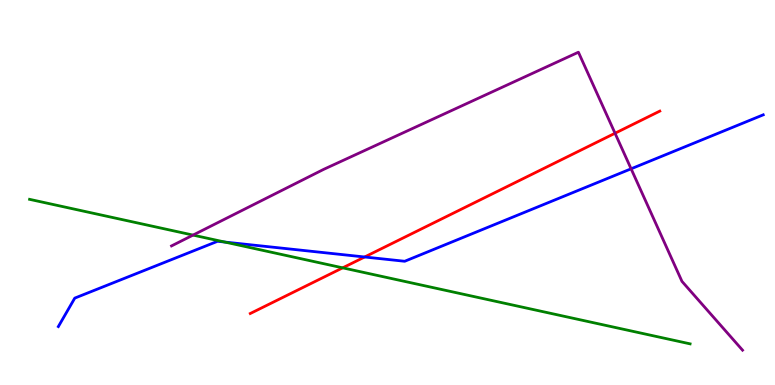[{'lines': ['blue', 'red'], 'intersections': [{'x': 4.71, 'y': 3.32}]}, {'lines': ['green', 'red'], 'intersections': [{'x': 4.42, 'y': 3.04}]}, {'lines': ['purple', 'red'], 'intersections': [{'x': 7.94, 'y': 6.54}]}, {'lines': ['blue', 'green'], 'intersections': [{'x': 2.9, 'y': 3.71}]}, {'lines': ['blue', 'purple'], 'intersections': [{'x': 8.14, 'y': 5.62}]}, {'lines': ['green', 'purple'], 'intersections': [{'x': 2.49, 'y': 3.89}]}]